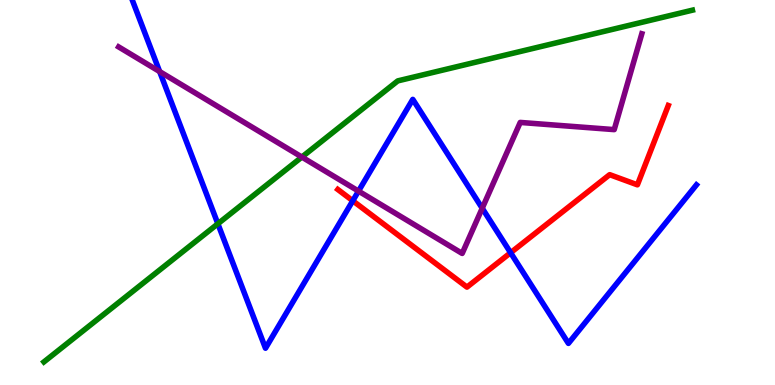[{'lines': ['blue', 'red'], 'intersections': [{'x': 4.55, 'y': 4.78}, {'x': 6.59, 'y': 3.44}]}, {'lines': ['green', 'red'], 'intersections': []}, {'lines': ['purple', 'red'], 'intersections': []}, {'lines': ['blue', 'green'], 'intersections': [{'x': 2.81, 'y': 4.19}]}, {'lines': ['blue', 'purple'], 'intersections': [{'x': 2.06, 'y': 8.14}, {'x': 4.63, 'y': 5.04}, {'x': 6.22, 'y': 4.59}]}, {'lines': ['green', 'purple'], 'intersections': [{'x': 3.89, 'y': 5.92}]}]